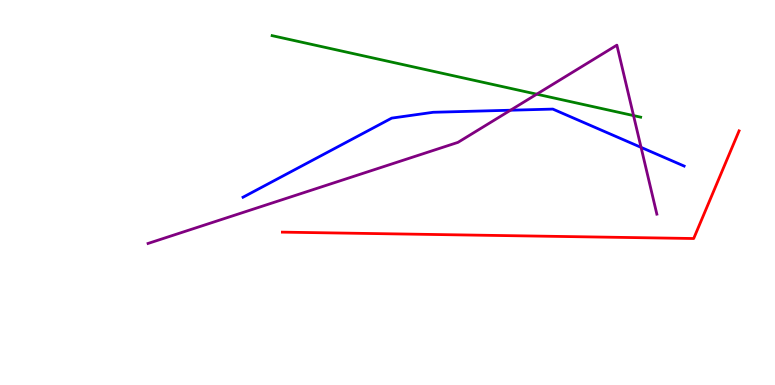[{'lines': ['blue', 'red'], 'intersections': []}, {'lines': ['green', 'red'], 'intersections': []}, {'lines': ['purple', 'red'], 'intersections': []}, {'lines': ['blue', 'green'], 'intersections': []}, {'lines': ['blue', 'purple'], 'intersections': [{'x': 6.59, 'y': 7.14}, {'x': 8.27, 'y': 6.17}]}, {'lines': ['green', 'purple'], 'intersections': [{'x': 6.93, 'y': 7.55}, {'x': 8.17, 'y': 7.0}]}]